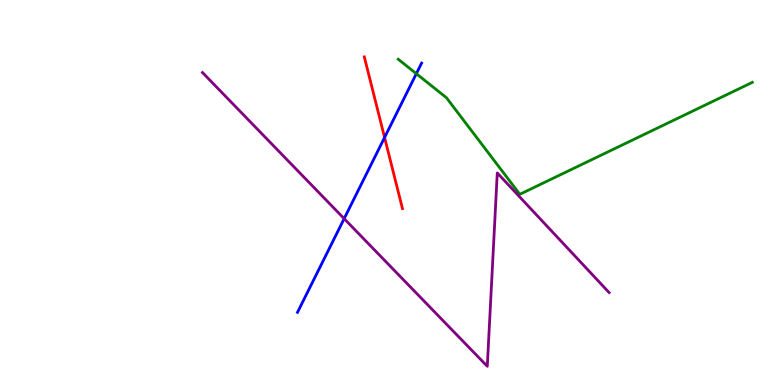[{'lines': ['blue', 'red'], 'intersections': [{'x': 4.96, 'y': 6.43}]}, {'lines': ['green', 'red'], 'intersections': []}, {'lines': ['purple', 'red'], 'intersections': []}, {'lines': ['blue', 'green'], 'intersections': [{'x': 5.37, 'y': 8.09}]}, {'lines': ['blue', 'purple'], 'intersections': [{'x': 4.44, 'y': 4.32}]}, {'lines': ['green', 'purple'], 'intersections': []}]